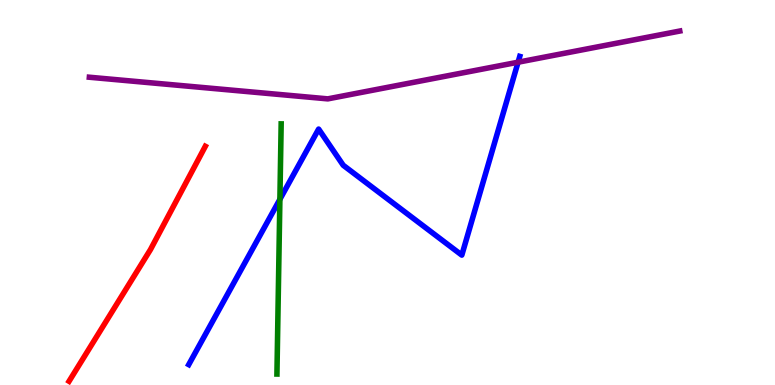[{'lines': ['blue', 'red'], 'intersections': []}, {'lines': ['green', 'red'], 'intersections': []}, {'lines': ['purple', 'red'], 'intersections': []}, {'lines': ['blue', 'green'], 'intersections': [{'x': 3.61, 'y': 4.82}]}, {'lines': ['blue', 'purple'], 'intersections': [{'x': 6.68, 'y': 8.38}]}, {'lines': ['green', 'purple'], 'intersections': []}]